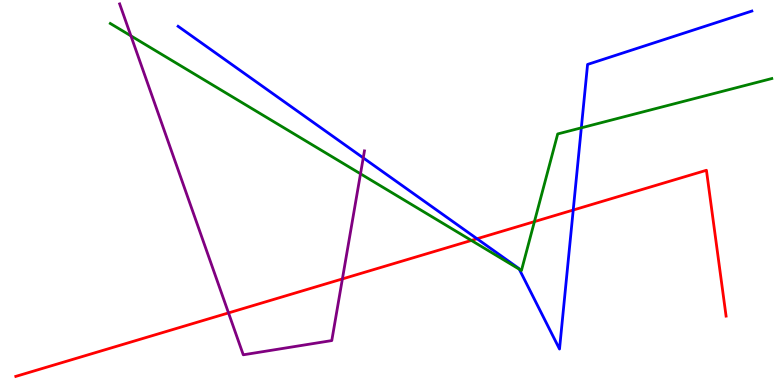[{'lines': ['blue', 'red'], 'intersections': [{'x': 6.16, 'y': 3.8}, {'x': 7.4, 'y': 4.54}]}, {'lines': ['green', 'red'], 'intersections': [{'x': 6.08, 'y': 3.76}, {'x': 6.9, 'y': 4.24}]}, {'lines': ['purple', 'red'], 'intersections': [{'x': 2.95, 'y': 1.87}, {'x': 4.42, 'y': 2.76}]}, {'lines': ['blue', 'green'], 'intersections': [{'x': 6.7, 'y': 3.01}, {'x': 7.5, 'y': 6.68}]}, {'lines': ['blue', 'purple'], 'intersections': [{'x': 4.69, 'y': 5.9}]}, {'lines': ['green', 'purple'], 'intersections': [{'x': 1.69, 'y': 9.07}, {'x': 4.65, 'y': 5.49}]}]